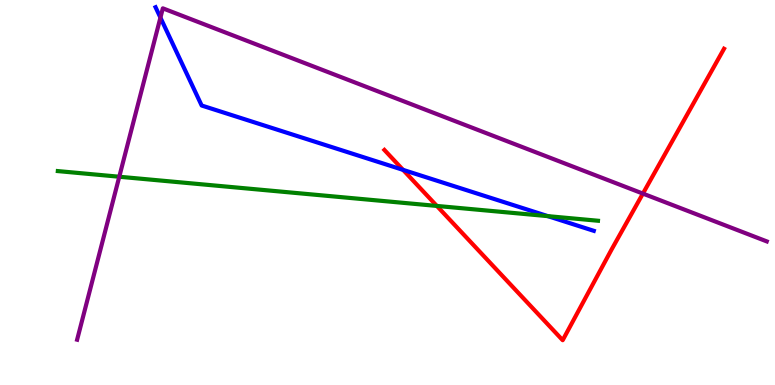[{'lines': ['blue', 'red'], 'intersections': [{'x': 5.2, 'y': 5.59}]}, {'lines': ['green', 'red'], 'intersections': [{'x': 5.64, 'y': 4.65}]}, {'lines': ['purple', 'red'], 'intersections': [{'x': 8.3, 'y': 4.97}]}, {'lines': ['blue', 'green'], 'intersections': [{'x': 7.07, 'y': 4.39}]}, {'lines': ['blue', 'purple'], 'intersections': [{'x': 2.07, 'y': 9.54}]}, {'lines': ['green', 'purple'], 'intersections': [{'x': 1.54, 'y': 5.41}]}]